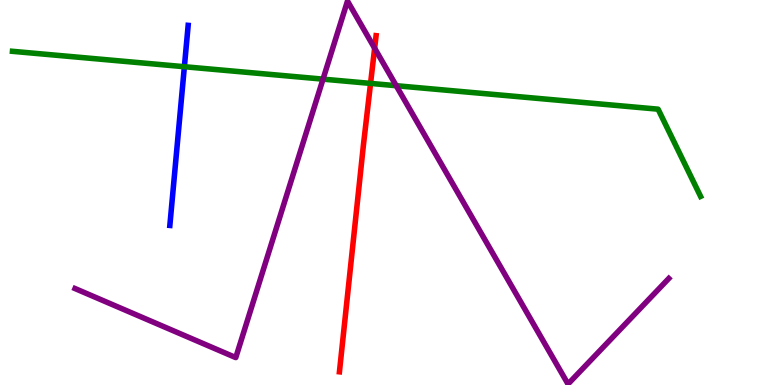[{'lines': ['blue', 'red'], 'intersections': []}, {'lines': ['green', 'red'], 'intersections': [{'x': 4.78, 'y': 7.83}]}, {'lines': ['purple', 'red'], 'intersections': [{'x': 4.83, 'y': 8.75}]}, {'lines': ['blue', 'green'], 'intersections': [{'x': 2.38, 'y': 8.27}]}, {'lines': ['blue', 'purple'], 'intersections': []}, {'lines': ['green', 'purple'], 'intersections': [{'x': 4.17, 'y': 7.94}, {'x': 5.11, 'y': 7.77}]}]